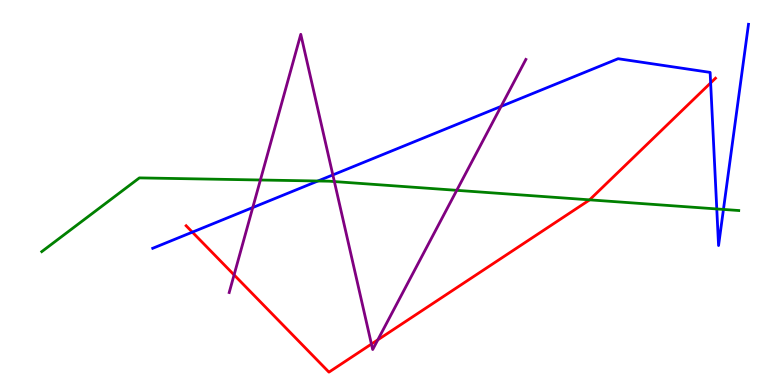[{'lines': ['blue', 'red'], 'intersections': [{'x': 2.48, 'y': 3.97}, {'x': 9.17, 'y': 7.85}]}, {'lines': ['green', 'red'], 'intersections': [{'x': 7.61, 'y': 4.81}]}, {'lines': ['purple', 'red'], 'intersections': [{'x': 3.02, 'y': 2.86}, {'x': 4.79, 'y': 1.06}, {'x': 4.88, 'y': 1.17}]}, {'lines': ['blue', 'green'], 'intersections': [{'x': 4.1, 'y': 5.3}, {'x': 9.25, 'y': 4.57}, {'x': 9.33, 'y': 4.56}]}, {'lines': ['blue', 'purple'], 'intersections': [{'x': 3.26, 'y': 4.61}, {'x': 4.29, 'y': 5.46}, {'x': 6.47, 'y': 7.24}]}, {'lines': ['green', 'purple'], 'intersections': [{'x': 3.36, 'y': 5.32}, {'x': 4.31, 'y': 5.28}, {'x': 5.89, 'y': 5.06}]}]